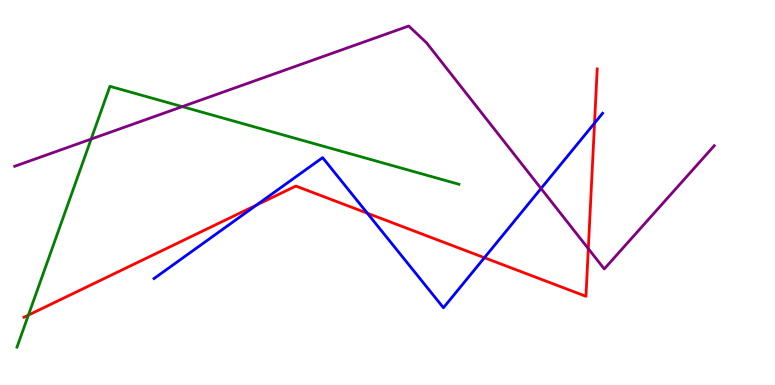[{'lines': ['blue', 'red'], 'intersections': [{'x': 3.31, 'y': 4.67}, {'x': 4.74, 'y': 4.46}, {'x': 6.25, 'y': 3.31}, {'x': 7.67, 'y': 6.8}]}, {'lines': ['green', 'red'], 'intersections': [{'x': 0.367, 'y': 1.82}]}, {'lines': ['purple', 'red'], 'intersections': [{'x': 7.59, 'y': 3.54}]}, {'lines': ['blue', 'green'], 'intersections': []}, {'lines': ['blue', 'purple'], 'intersections': [{'x': 6.98, 'y': 5.1}]}, {'lines': ['green', 'purple'], 'intersections': [{'x': 1.18, 'y': 6.39}, {'x': 2.35, 'y': 7.23}]}]